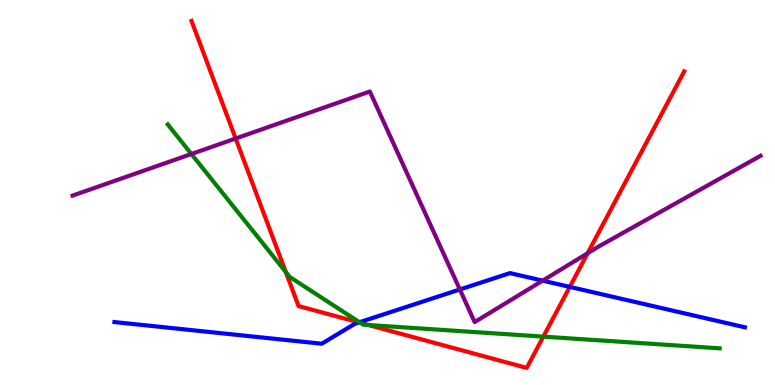[{'lines': ['blue', 'red'], 'intersections': [{'x': 4.63, 'y': 1.63}, {'x': 7.35, 'y': 2.55}]}, {'lines': ['green', 'red'], 'intersections': [{'x': 3.69, 'y': 2.93}, {'x': 4.65, 'y': 1.61}, {'x': 4.75, 'y': 1.56}, {'x': 7.01, 'y': 1.26}]}, {'lines': ['purple', 'red'], 'intersections': [{'x': 3.04, 'y': 6.4}, {'x': 7.58, 'y': 3.42}]}, {'lines': ['blue', 'green'], 'intersections': [{'x': 4.64, 'y': 1.63}]}, {'lines': ['blue', 'purple'], 'intersections': [{'x': 5.93, 'y': 2.48}, {'x': 7.0, 'y': 2.71}]}, {'lines': ['green', 'purple'], 'intersections': [{'x': 2.47, 'y': 6.0}]}]